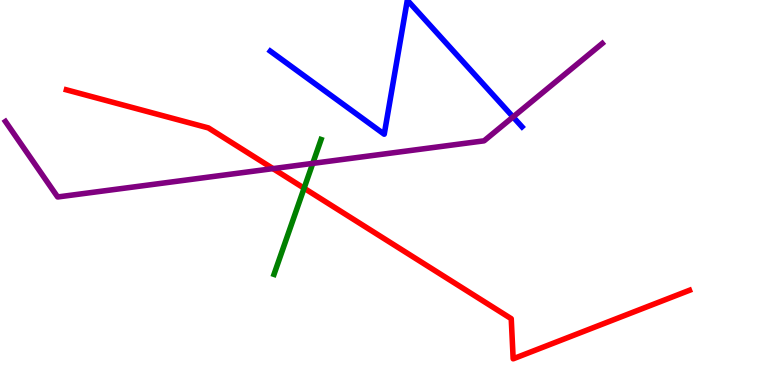[{'lines': ['blue', 'red'], 'intersections': []}, {'lines': ['green', 'red'], 'intersections': [{'x': 3.92, 'y': 5.11}]}, {'lines': ['purple', 'red'], 'intersections': [{'x': 3.52, 'y': 5.62}]}, {'lines': ['blue', 'green'], 'intersections': []}, {'lines': ['blue', 'purple'], 'intersections': [{'x': 6.62, 'y': 6.96}]}, {'lines': ['green', 'purple'], 'intersections': [{'x': 4.04, 'y': 5.76}]}]